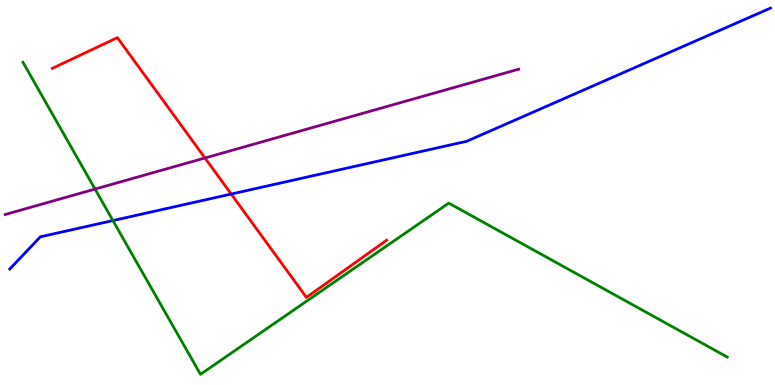[{'lines': ['blue', 'red'], 'intersections': [{'x': 2.98, 'y': 4.96}]}, {'lines': ['green', 'red'], 'intersections': []}, {'lines': ['purple', 'red'], 'intersections': [{'x': 2.64, 'y': 5.9}]}, {'lines': ['blue', 'green'], 'intersections': [{'x': 1.46, 'y': 4.27}]}, {'lines': ['blue', 'purple'], 'intersections': []}, {'lines': ['green', 'purple'], 'intersections': [{'x': 1.23, 'y': 5.09}]}]